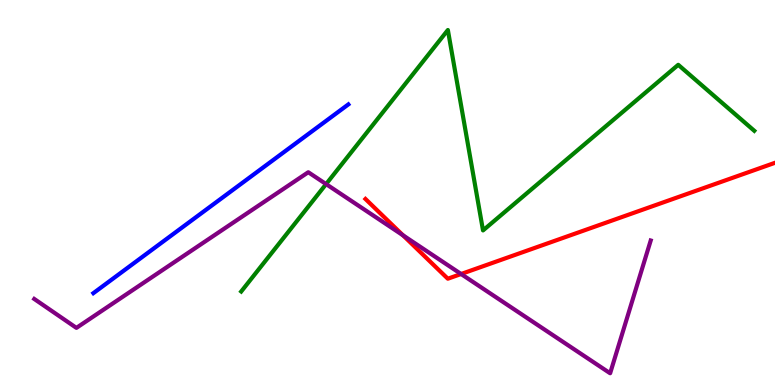[{'lines': ['blue', 'red'], 'intersections': []}, {'lines': ['green', 'red'], 'intersections': []}, {'lines': ['purple', 'red'], 'intersections': [{'x': 5.2, 'y': 3.89}, {'x': 5.95, 'y': 2.88}]}, {'lines': ['blue', 'green'], 'intersections': []}, {'lines': ['blue', 'purple'], 'intersections': []}, {'lines': ['green', 'purple'], 'intersections': [{'x': 4.21, 'y': 5.22}]}]